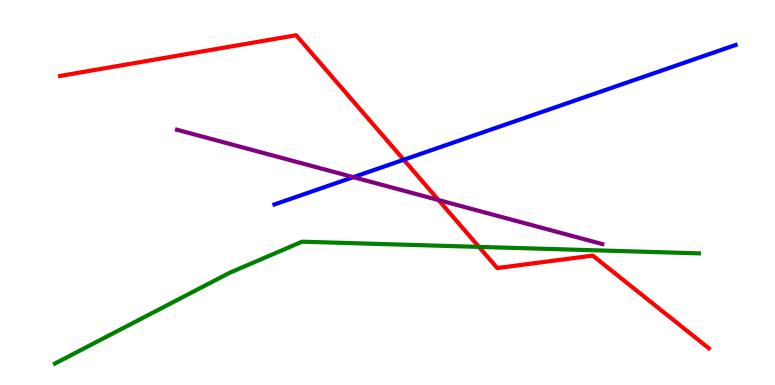[{'lines': ['blue', 'red'], 'intersections': [{'x': 5.21, 'y': 5.85}]}, {'lines': ['green', 'red'], 'intersections': [{'x': 6.18, 'y': 3.59}]}, {'lines': ['purple', 'red'], 'intersections': [{'x': 5.66, 'y': 4.8}]}, {'lines': ['blue', 'green'], 'intersections': []}, {'lines': ['blue', 'purple'], 'intersections': [{'x': 4.56, 'y': 5.4}]}, {'lines': ['green', 'purple'], 'intersections': []}]